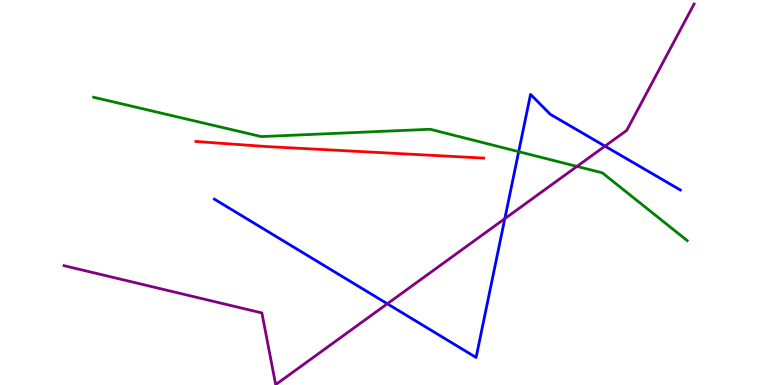[{'lines': ['blue', 'red'], 'intersections': []}, {'lines': ['green', 'red'], 'intersections': []}, {'lines': ['purple', 'red'], 'intersections': []}, {'lines': ['blue', 'green'], 'intersections': [{'x': 6.69, 'y': 6.06}]}, {'lines': ['blue', 'purple'], 'intersections': [{'x': 5.0, 'y': 2.11}, {'x': 6.51, 'y': 4.32}, {'x': 7.81, 'y': 6.2}]}, {'lines': ['green', 'purple'], 'intersections': [{'x': 7.44, 'y': 5.68}]}]